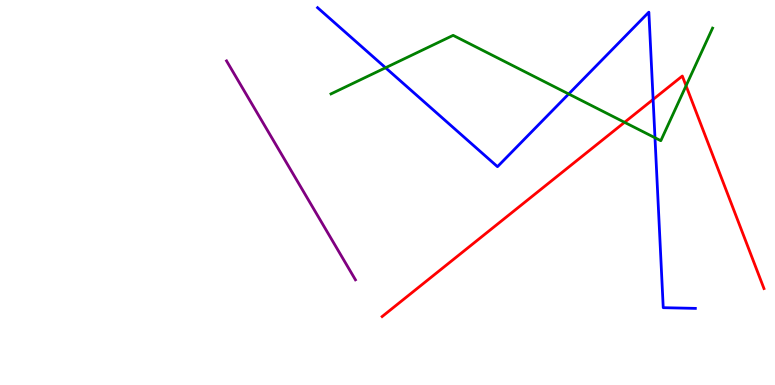[{'lines': ['blue', 'red'], 'intersections': [{'x': 8.43, 'y': 7.42}]}, {'lines': ['green', 'red'], 'intersections': [{'x': 8.06, 'y': 6.82}, {'x': 8.85, 'y': 7.77}]}, {'lines': ['purple', 'red'], 'intersections': []}, {'lines': ['blue', 'green'], 'intersections': [{'x': 4.97, 'y': 8.24}, {'x': 7.34, 'y': 7.56}, {'x': 8.45, 'y': 6.42}]}, {'lines': ['blue', 'purple'], 'intersections': []}, {'lines': ['green', 'purple'], 'intersections': []}]